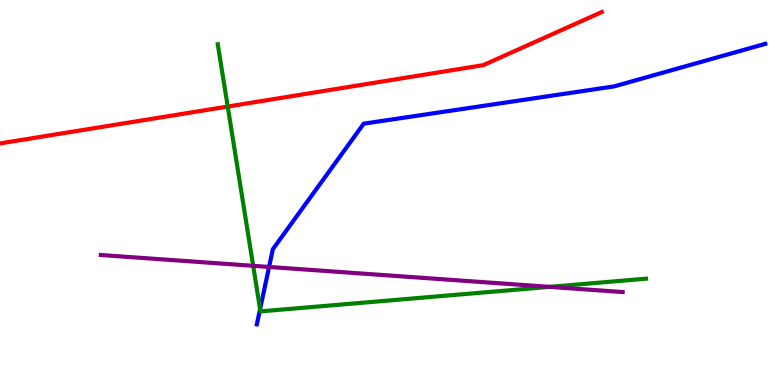[{'lines': ['blue', 'red'], 'intersections': []}, {'lines': ['green', 'red'], 'intersections': [{'x': 2.94, 'y': 7.23}]}, {'lines': ['purple', 'red'], 'intersections': []}, {'lines': ['blue', 'green'], 'intersections': [{'x': 3.36, 'y': 1.97}]}, {'lines': ['blue', 'purple'], 'intersections': [{'x': 3.47, 'y': 3.07}]}, {'lines': ['green', 'purple'], 'intersections': [{'x': 3.27, 'y': 3.1}, {'x': 7.09, 'y': 2.55}]}]